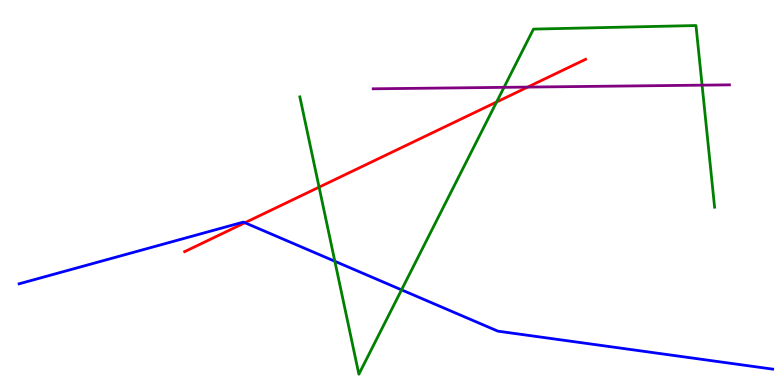[{'lines': ['blue', 'red'], 'intersections': [{'x': 3.16, 'y': 4.21}]}, {'lines': ['green', 'red'], 'intersections': [{'x': 4.12, 'y': 5.14}, {'x': 6.41, 'y': 7.35}]}, {'lines': ['purple', 'red'], 'intersections': [{'x': 6.81, 'y': 7.74}]}, {'lines': ['blue', 'green'], 'intersections': [{'x': 4.32, 'y': 3.21}, {'x': 5.18, 'y': 2.47}]}, {'lines': ['blue', 'purple'], 'intersections': []}, {'lines': ['green', 'purple'], 'intersections': [{'x': 6.5, 'y': 7.73}, {'x': 9.06, 'y': 7.79}]}]